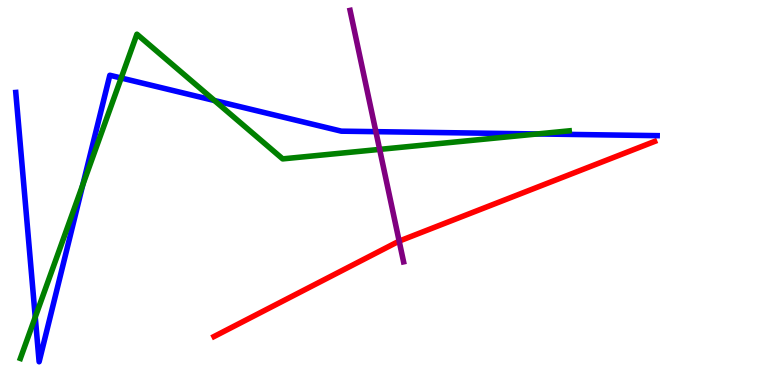[{'lines': ['blue', 'red'], 'intersections': []}, {'lines': ['green', 'red'], 'intersections': []}, {'lines': ['purple', 'red'], 'intersections': [{'x': 5.15, 'y': 3.74}]}, {'lines': ['blue', 'green'], 'intersections': [{'x': 0.455, 'y': 1.76}, {'x': 1.07, 'y': 5.2}, {'x': 1.56, 'y': 7.97}, {'x': 2.77, 'y': 7.39}, {'x': 6.93, 'y': 6.52}]}, {'lines': ['blue', 'purple'], 'intersections': [{'x': 4.85, 'y': 6.58}]}, {'lines': ['green', 'purple'], 'intersections': [{'x': 4.9, 'y': 6.12}]}]